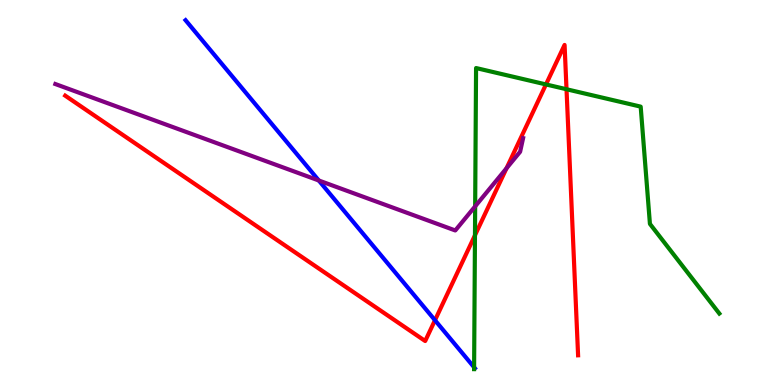[{'lines': ['blue', 'red'], 'intersections': [{'x': 5.61, 'y': 1.68}]}, {'lines': ['green', 'red'], 'intersections': [{'x': 6.13, 'y': 3.89}, {'x': 7.04, 'y': 7.81}, {'x': 7.31, 'y': 7.68}]}, {'lines': ['purple', 'red'], 'intersections': [{'x': 6.54, 'y': 5.63}]}, {'lines': ['blue', 'green'], 'intersections': [{'x': 6.12, 'y': 0.46}]}, {'lines': ['blue', 'purple'], 'intersections': [{'x': 4.11, 'y': 5.31}]}, {'lines': ['green', 'purple'], 'intersections': [{'x': 6.13, 'y': 4.64}]}]